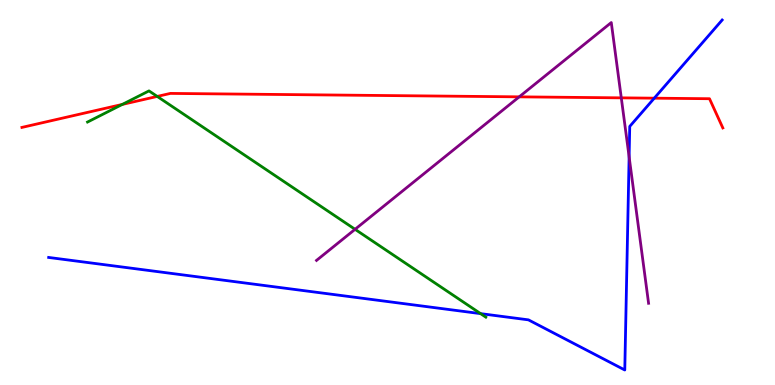[{'lines': ['blue', 'red'], 'intersections': [{'x': 8.44, 'y': 7.45}]}, {'lines': ['green', 'red'], 'intersections': [{'x': 1.58, 'y': 7.29}, {'x': 2.03, 'y': 7.5}]}, {'lines': ['purple', 'red'], 'intersections': [{'x': 6.7, 'y': 7.48}, {'x': 8.02, 'y': 7.46}]}, {'lines': ['blue', 'green'], 'intersections': [{'x': 6.2, 'y': 1.85}]}, {'lines': ['blue', 'purple'], 'intersections': [{'x': 8.12, 'y': 5.93}]}, {'lines': ['green', 'purple'], 'intersections': [{'x': 4.58, 'y': 4.04}]}]